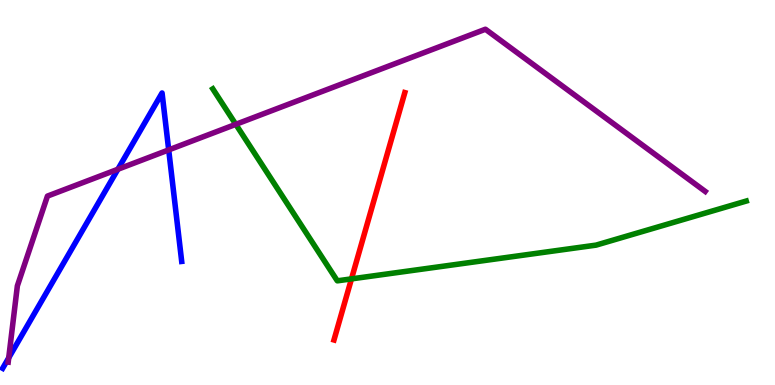[{'lines': ['blue', 'red'], 'intersections': []}, {'lines': ['green', 'red'], 'intersections': [{'x': 4.54, 'y': 2.76}]}, {'lines': ['purple', 'red'], 'intersections': []}, {'lines': ['blue', 'green'], 'intersections': []}, {'lines': ['blue', 'purple'], 'intersections': [{'x': 0.113, 'y': 0.706}, {'x': 1.52, 'y': 5.6}, {'x': 2.18, 'y': 6.11}]}, {'lines': ['green', 'purple'], 'intersections': [{'x': 3.04, 'y': 6.77}]}]